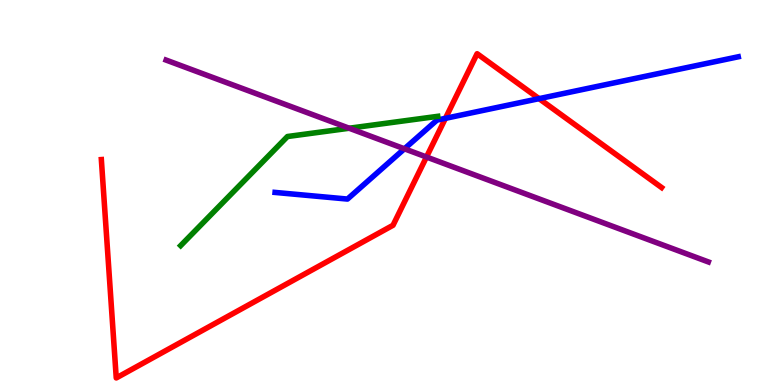[{'lines': ['blue', 'red'], 'intersections': [{'x': 5.75, 'y': 6.93}, {'x': 6.96, 'y': 7.44}]}, {'lines': ['green', 'red'], 'intersections': []}, {'lines': ['purple', 'red'], 'intersections': [{'x': 5.5, 'y': 5.92}]}, {'lines': ['blue', 'green'], 'intersections': []}, {'lines': ['blue', 'purple'], 'intersections': [{'x': 5.22, 'y': 6.14}]}, {'lines': ['green', 'purple'], 'intersections': [{'x': 4.51, 'y': 6.67}]}]